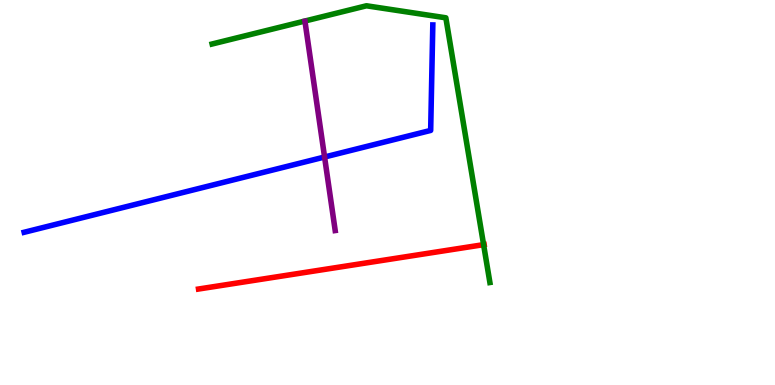[{'lines': ['blue', 'red'], 'intersections': []}, {'lines': ['green', 'red'], 'intersections': [{'x': 6.24, 'y': 3.65}]}, {'lines': ['purple', 'red'], 'intersections': []}, {'lines': ['blue', 'green'], 'intersections': []}, {'lines': ['blue', 'purple'], 'intersections': [{'x': 4.19, 'y': 5.92}]}, {'lines': ['green', 'purple'], 'intersections': []}]